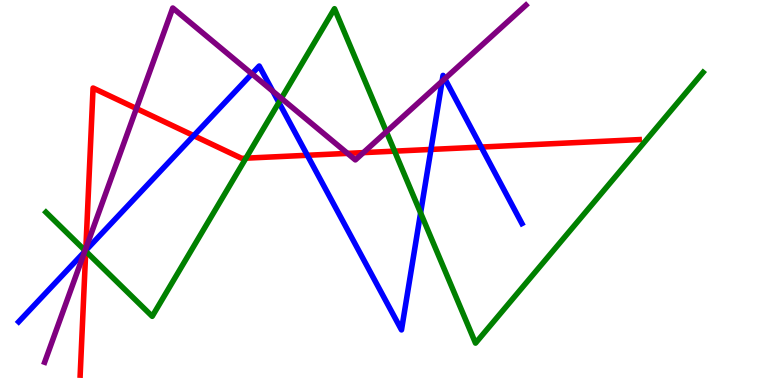[{'lines': ['blue', 'red'], 'intersections': [{'x': 1.11, 'y': 3.49}, {'x': 2.5, 'y': 6.48}, {'x': 3.97, 'y': 5.97}, {'x': 5.56, 'y': 6.12}, {'x': 6.21, 'y': 6.18}]}, {'lines': ['green', 'red'], 'intersections': [{'x': 1.11, 'y': 3.48}, {'x': 3.17, 'y': 5.89}, {'x': 5.09, 'y': 6.07}]}, {'lines': ['purple', 'red'], 'intersections': [{'x': 1.11, 'y': 3.55}, {'x': 1.76, 'y': 7.18}, {'x': 4.48, 'y': 6.02}, {'x': 4.69, 'y': 6.04}]}, {'lines': ['blue', 'green'], 'intersections': [{'x': 1.1, 'y': 3.48}, {'x': 3.6, 'y': 7.34}, {'x': 5.43, 'y': 4.47}]}, {'lines': ['blue', 'purple'], 'intersections': [{'x': 1.09, 'y': 3.46}, {'x': 3.25, 'y': 8.08}, {'x': 3.52, 'y': 7.63}, {'x': 5.7, 'y': 7.89}, {'x': 5.74, 'y': 7.95}]}, {'lines': ['green', 'purple'], 'intersections': [{'x': 1.1, 'y': 3.49}, {'x': 3.63, 'y': 7.45}, {'x': 4.99, 'y': 6.58}]}]